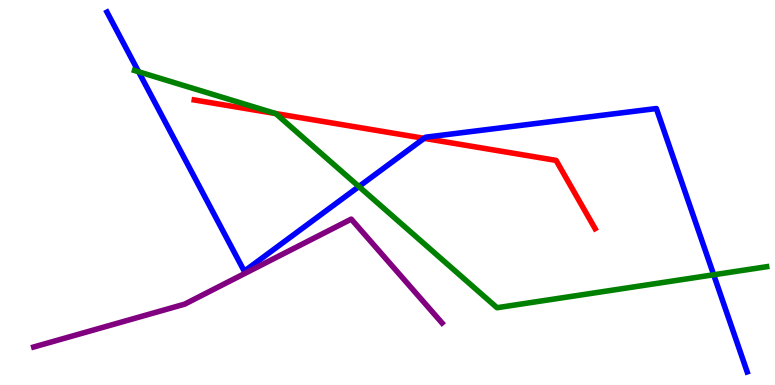[{'lines': ['blue', 'red'], 'intersections': [{'x': 5.47, 'y': 6.41}]}, {'lines': ['green', 'red'], 'intersections': [{'x': 3.56, 'y': 7.05}]}, {'lines': ['purple', 'red'], 'intersections': []}, {'lines': ['blue', 'green'], 'intersections': [{'x': 1.79, 'y': 8.14}, {'x': 4.63, 'y': 5.16}, {'x': 9.21, 'y': 2.86}]}, {'lines': ['blue', 'purple'], 'intersections': []}, {'lines': ['green', 'purple'], 'intersections': []}]